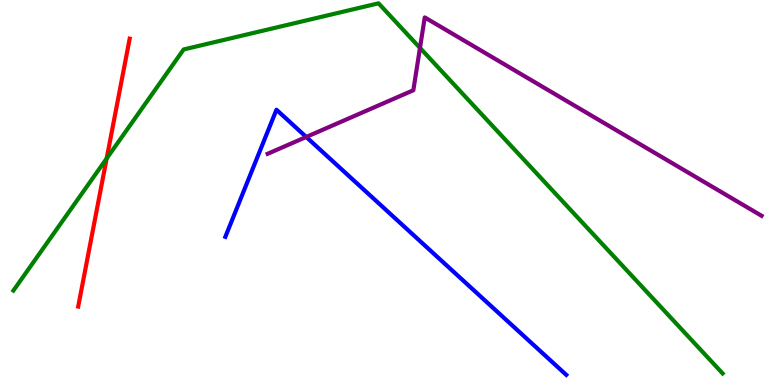[{'lines': ['blue', 'red'], 'intersections': []}, {'lines': ['green', 'red'], 'intersections': [{'x': 1.38, 'y': 5.88}]}, {'lines': ['purple', 'red'], 'intersections': []}, {'lines': ['blue', 'green'], 'intersections': []}, {'lines': ['blue', 'purple'], 'intersections': [{'x': 3.95, 'y': 6.44}]}, {'lines': ['green', 'purple'], 'intersections': [{'x': 5.42, 'y': 8.76}]}]